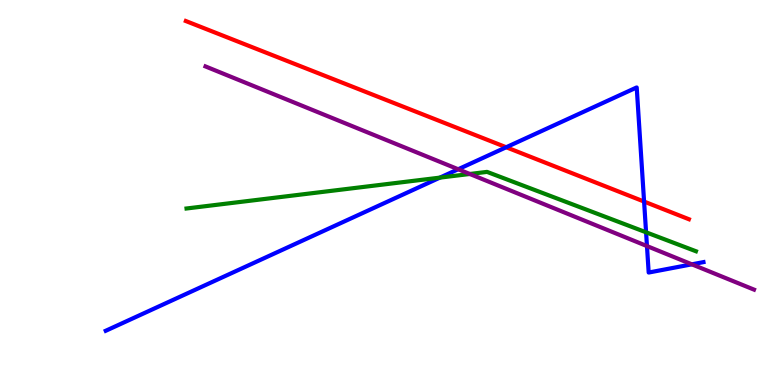[{'lines': ['blue', 'red'], 'intersections': [{'x': 6.53, 'y': 6.18}, {'x': 8.31, 'y': 4.76}]}, {'lines': ['green', 'red'], 'intersections': []}, {'lines': ['purple', 'red'], 'intersections': []}, {'lines': ['blue', 'green'], 'intersections': [{'x': 5.68, 'y': 5.39}, {'x': 8.34, 'y': 3.97}]}, {'lines': ['blue', 'purple'], 'intersections': [{'x': 5.91, 'y': 5.6}, {'x': 8.35, 'y': 3.61}, {'x': 8.93, 'y': 3.13}]}, {'lines': ['green', 'purple'], 'intersections': [{'x': 6.06, 'y': 5.48}]}]